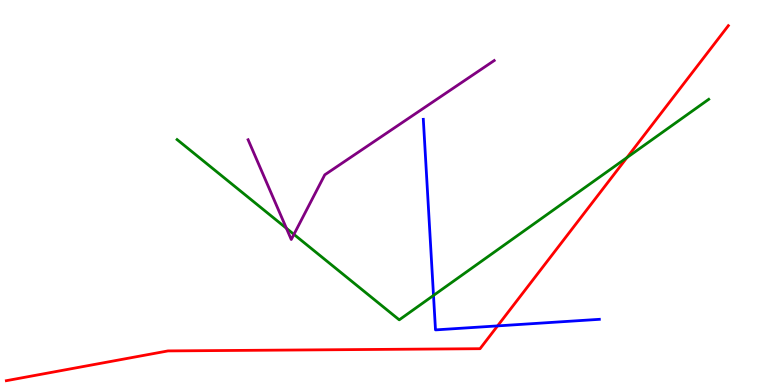[{'lines': ['blue', 'red'], 'intersections': [{'x': 6.42, 'y': 1.54}]}, {'lines': ['green', 'red'], 'intersections': [{'x': 8.09, 'y': 5.91}]}, {'lines': ['purple', 'red'], 'intersections': []}, {'lines': ['blue', 'green'], 'intersections': [{'x': 5.59, 'y': 2.33}]}, {'lines': ['blue', 'purple'], 'intersections': []}, {'lines': ['green', 'purple'], 'intersections': [{'x': 3.7, 'y': 4.07}, {'x': 3.79, 'y': 3.91}]}]